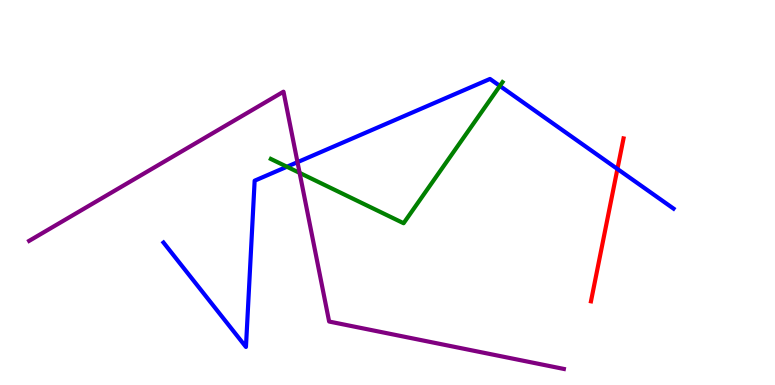[{'lines': ['blue', 'red'], 'intersections': [{'x': 7.97, 'y': 5.61}]}, {'lines': ['green', 'red'], 'intersections': []}, {'lines': ['purple', 'red'], 'intersections': []}, {'lines': ['blue', 'green'], 'intersections': [{'x': 3.7, 'y': 5.67}, {'x': 6.45, 'y': 7.77}]}, {'lines': ['blue', 'purple'], 'intersections': [{'x': 3.84, 'y': 5.79}]}, {'lines': ['green', 'purple'], 'intersections': [{'x': 3.87, 'y': 5.51}]}]